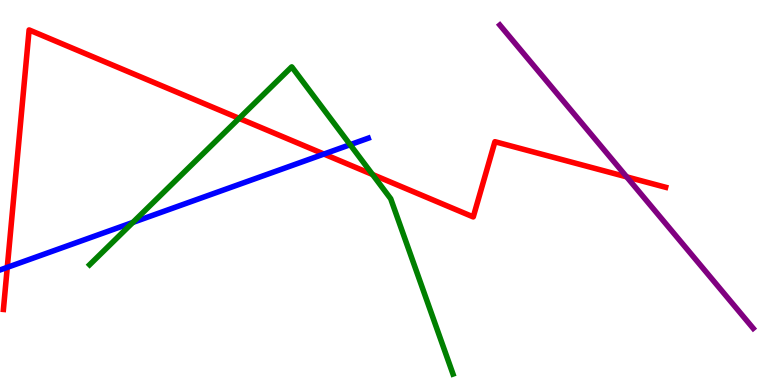[{'lines': ['blue', 'red'], 'intersections': [{'x': 0.094, 'y': 3.06}, {'x': 4.18, 'y': 6.0}]}, {'lines': ['green', 'red'], 'intersections': [{'x': 3.09, 'y': 6.93}, {'x': 4.81, 'y': 5.47}]}, {'lines': ['purple', 'red'], 'intersections': [{'x': 8.09, 'y': 5.41}]}, {'lines': ['blue', 'green'], 'intersections': [{'x': 1.71, 'y': 4.22}, {'x': 4.52, 'y': 6.24}]}, {'lines': ['blue', 'purple'], 'intersections': []}, {'lines': ['green', 'purple'], 'intersections': []}]